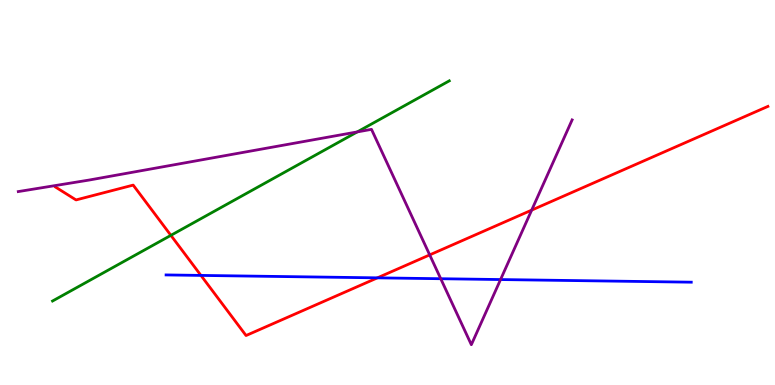[{'lines': ['blue', 'red'], 'intersections': [{'x': 2.59, 'y': 2.85}, {'x': 4.87, 'y': 2.78}]}, {'lines': ['green', 'red'], 'intersections': [{'x': 2.2, 'y': 3.89}]}, {'lines': ['purple', 'red'], 'intersections': [{'x': 5.54, 'y': 3.38}, {'x': 6.86, 'y': 4.54}]}, {'lines': ['blue', 'green'], 'intersections': []}, {'lines': ['blue', 'purple'], 'intersections': [{'x': 5.69, 'y': 2.76}, {'x': 6.46, 'y': 2.74}]}, {'lines': ['green', 'purple'], 'intersections': [{'x': 4.61, 'y': 6.57}]}]